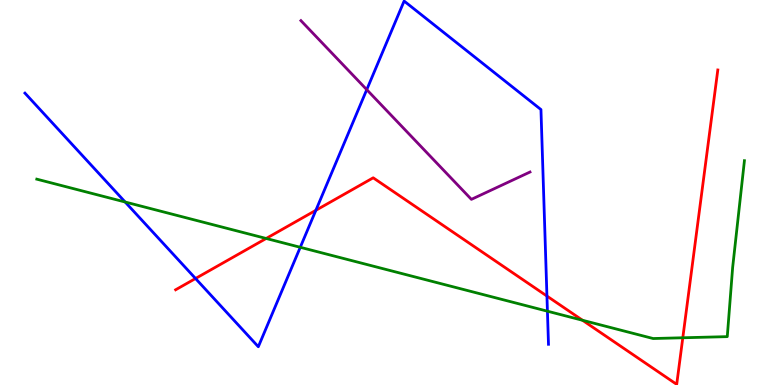[{'lines': ['blue', 'red'], 'intersections': [{'x': 2.52, 'y': 2.77}, {'x': 4.08, 'y': 4.54}, {'x': 7.06, 'y': 2.31}]}, {'lines': ['green', 'red'], 'intersections': [{'x': 3.43, 'y': 3.81}, {'x': 7.52, 'y': 1.68}, {'x': 8.81, 'y': 1.23}]}, {'lines': ['purple', 'red'], 'intersections': []}, {'lines': ['blue', 'green'], 'intersections': [{'x': 1.61, 'y': 4.75}, {'x': 3.87, 'y': 3.58}, {'x': 7.06, 'y': 1.92}]}, {'lines': ['blue', 'purple'], 'intersections': [{'x': 4.73, 'y': 7.67}]}, {'lines': ['green', 'purple'], 'intersections': []}]